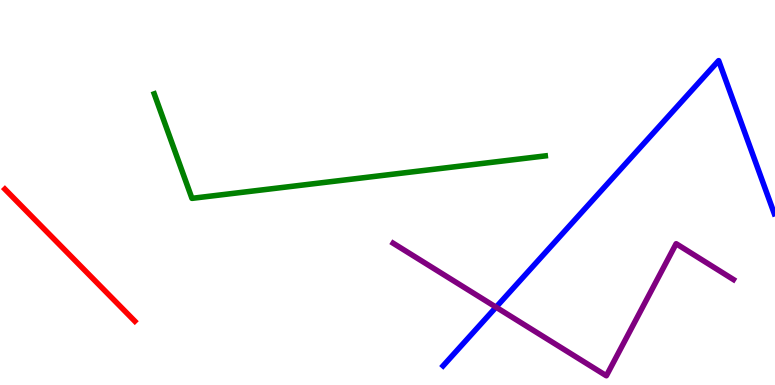[{'lines': ['blue', 'red'], 'intersections': []}, {'lines': ['green', 'red'], 'intersections': []}, {'lines': ['purple', 'red'], 'intersections': []}, {'lines': ['blue', 'green'], 'intersections': []}, {'lines': ['blue', 'purple'], 'intersections': [{'x': 6.4, 'y': 2.02}]}, {'lines': ['green', 'purple'], 'intersections': []}]